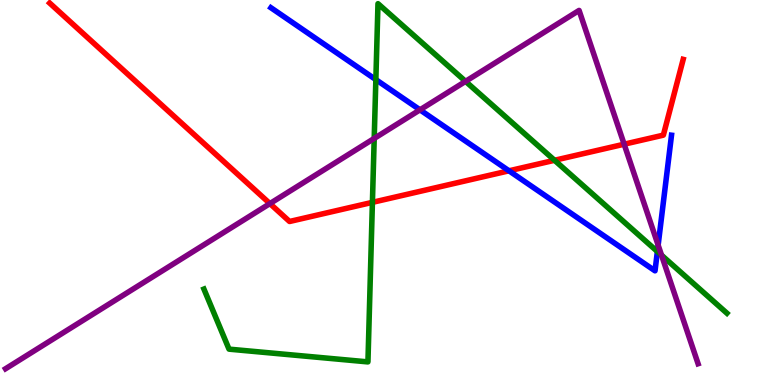[{'lines': ['blue', 'red'], 'intersections': [{'x': 6.57, 'y': 5.56}]}, {'lines': ['green', 'red'], 'intersections': [{'x': 4.81, 'y': 4.74}, {'x': 7.16, 'y': 5.84}]}, {'lines': ['purple', 'red'], 'intersections': [{'x': 3.48, 'y': 4.71}, {'x': 8.05, 'y': 6.25}]}, {'lines': ['blue', 'green'], 'intersections': [{'x': 4.85, 'y': 7.93}, {'x': 8.48, 'y': 3.47}]}, {'lines': ['blue', 'purple'], 'intersections': [{'x': 5.42, 'y': 7.15}, {'x': 8.49, 'y': 3.63}]}, {'lines': ['green', 'purple'], 'intersections': [{'x': 4.83, 'y': 6.4}, {'x': 6.01, 'y': 7.89}, {'x': 8.54, 'y': 3.37}]}]